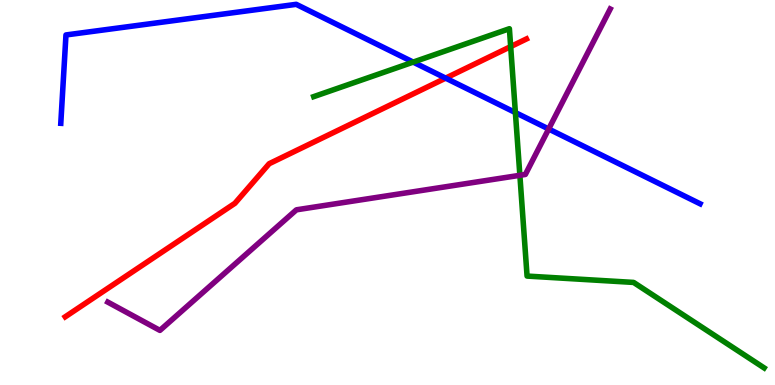[{'lines': ['blue', 'red'], 'intersections': [{'x': 5.75, 'y': 7.97}]}, {'lines': ['green', 'red'], 'intersections': [{'x': 6.59, 'y': 8.79}]}, {'lines': ['purple', 'red'], 'intersections': []}, {'lines': ['blue', 'green'], 'intersections': [{'x': 5.33, 'y': 8.39}, {'x': 6.65, 'y': 7.08}]}, {'lines': ['blue', 'purple'], 'intersections': [{'x': 7.08, 'y': 6.65}]}, {'lines': ['green', 'purple'], 'intersections': [{'x': 6.71, 'y': 5.45}]}]